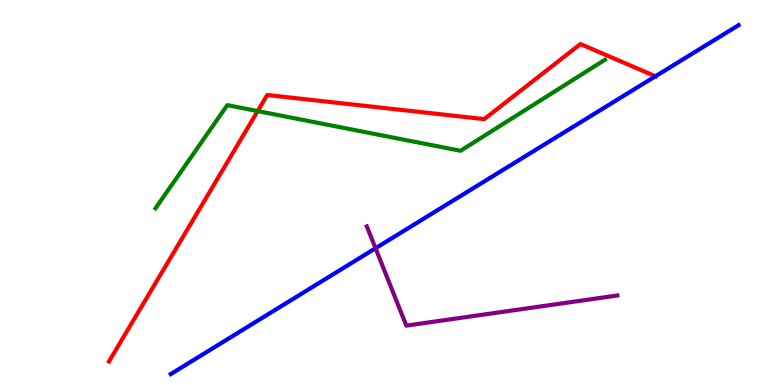[{'lines': ['blue', 'red'], 'intersections': [{'x': 8.46, 'y': 8.02}]}, {'lines': ['green', 'red'], 'intersections': [{'x': 3.32, 'y': 7.11}]}, {'lines': ['purple', 'red'], 'intersections': []}, {'lines': ['blue', 'green'], 'intersections': []}, {'lines': ['blue', 'purple'], 'intersections': [{'x': 4.85, 'y': 3.55}]}, {'lines': ['green', 'purple'], 'intersections': []}]